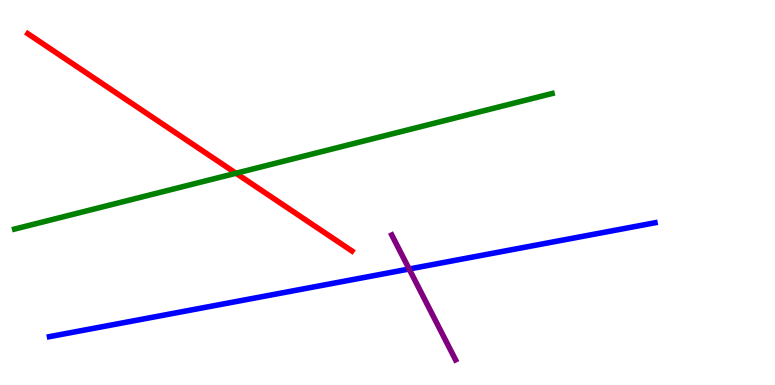[{'lines': ['blue', 'red'], 'intersections': []}, {'lines': ['green', 'red'], 'intersections': [{'x': 3.04, 'y': 5.5}]}, {'lines': ['purple', 'red'], 'intersections': []}, {'lines': ['blue', 'green'], 'intersections': []}, {'lines': ['blue', 'purple'], 'intersections': [{'x': 5.28, 'y': 3.01}]}, {'lines': ['green', 'purple'], 'intersections': []}]